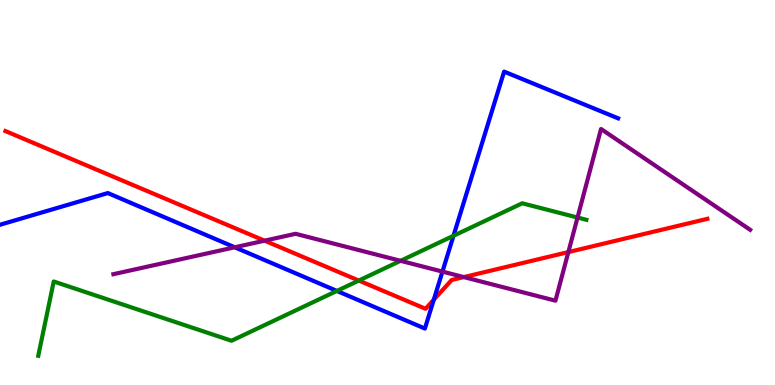[{'lines': ['blue', 'red'], 'intersections': [{'x': 5.6, 'y': 2.21}]}, {'lines': ['green', 'red'], 'intersections': [{'x': 4.63, 'y': 2.71}]}, {'lines': ['purple', 'red'], 'intersections': [{'x': 3.41, 'y': 3.75}, {'x': 5.98, 'y': 2.8}, {'x': 7.33, 'y': 3.45}]}, {'lines': ['blue', 'green'], 'intersections': [{'x': 4.35, 'y': 2.44}, {'x': 5.85, 'y': 3.88}]}, {'lines': ['blue', 'purple'], 'intersections': [{'x': 3.03, 'y': 3.58}, {'x': 5.71, 'y': 2.95}]}, {'lines': ['green', 'purple'], 'intersections': [{'x': 5.17, 'y': 3.23}, {'x': 7.45, 'y': 4.35}]}]